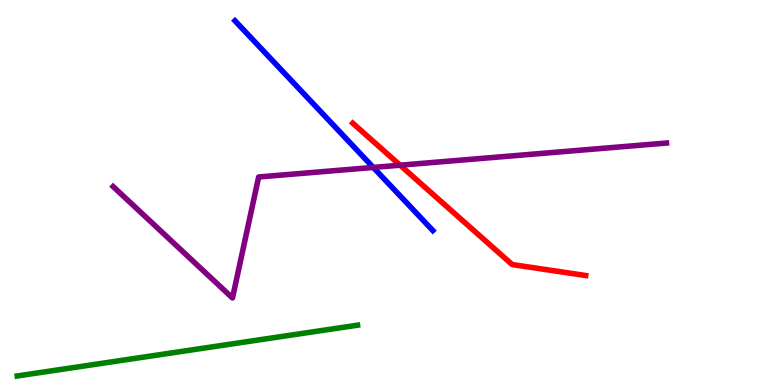[{'lines': ['blue', 'red'], 'intersections': []}, {'lines': ['green', 'red'], 'intersections': []}, {'lines': ['purple', 'red'], 'intersections': [{'x': 5.16, 'y': 5.71}]}, {'lines': ['blue', 'green'], 'intersections': []}, {'lines': ['blue', 'purple'], 'intersections': [{'x': 4.82, 'y': 5.65}]}, {'lines': ['green', 'purple'], 'intersections': []}]